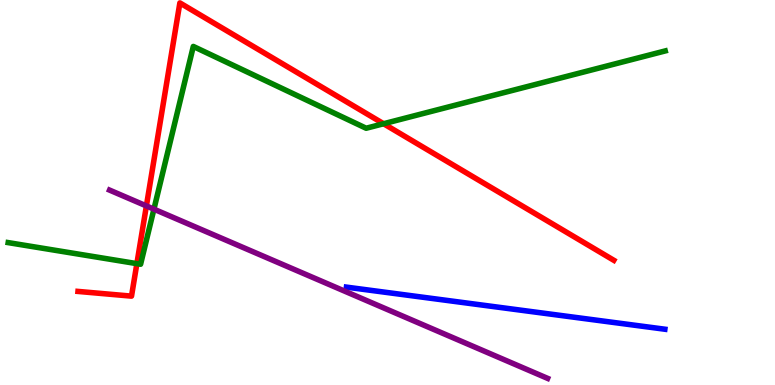[{'lines': ['blue', 'red'], 'intersections': []}, {'lines': ['green', 'red'], 'intersections': [{'x': 1.77, 'y': 3.15}, {'x': 4.95, 'y': 6.79}]}, {'lines': ['purple', 'red'], 'intersections': [{'x': 1.89, 'y': 4.65}]}, {'lines': ['blue', 'green'], 'intersections': []}, {'lines': ['blue', 'purple'], 'intersections': []}, {'lines': ['green', 'purple'], 'intersections': [{'x': 1.99, 'y': 4.57}]}]